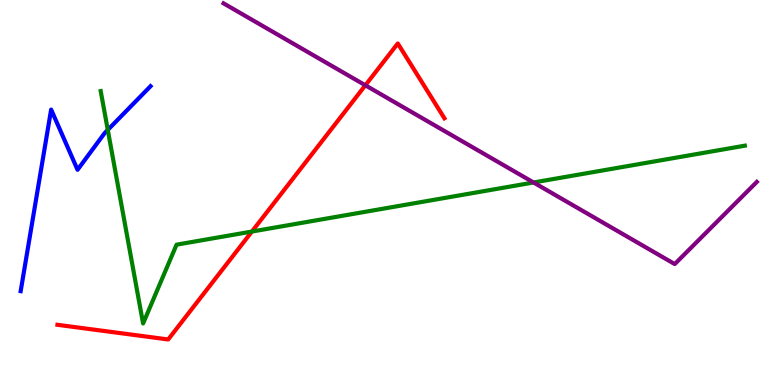[{'lines': ['blue', 'red'], 'intersections': []}, {'lines': ['green', 'red'], 'intersections': [{'x': 3.25, 'y': 3.99}]}, {'lines': ['purple', 'red'], 'intersections': [{'x': 4.71, 'y': 7.78}]}, {'lines': ['blue', 'green'], 'intersections': [{'x': 1.39, 'y': 6.63}]}, {'lines': ['blue', 'purple'], 'intersections': []}, {'lines': ['green', 'purple'], 'intersections': [{'x': 6.88, 'y': 5.26}]}]